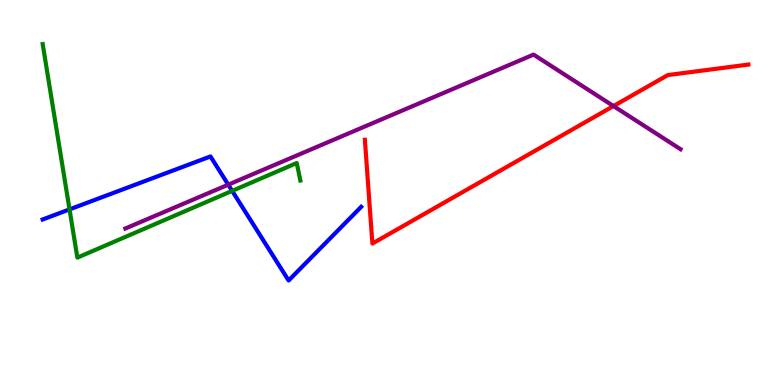[{'lines': ['blue', 'red'], 'intersections': []}, {'lines': ['green', 'red'], 'intersections': []}, {'lines': ['purple', 'red'], 'intersections': [{'x': 7.92, 'y': 7.25}]}, {'lines': ['blue', 'green'], 'intersections': [{'x': 0.897, 'y': 4.56}, {'x': 3.0, 'y': 5.04}]}, {'lines': ['blue', 'purple'], 'intersections': [{'x': 2.95, 'y': 5.2}]}, {'lines': ['green', 'purple'], 'intersections': []}]